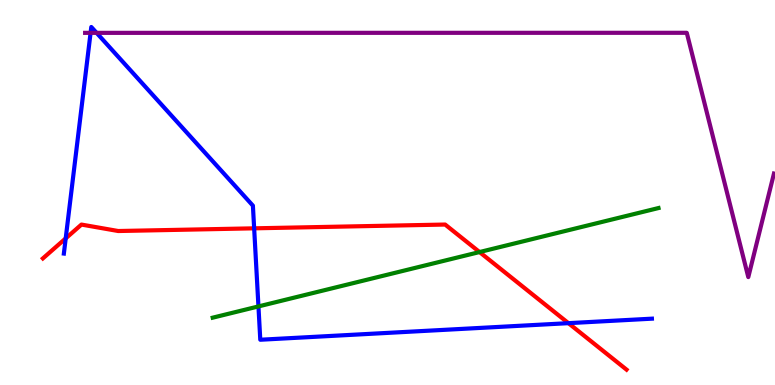[{'lines': ['blue', 'red'], 'intersections': [{'x': 0.848, 'y': 3.81}, {'x': 3.28, 'y': 4.07}, {'x': 7.33, 'y': 1.61}]}, {'lines': ['green', 'red'], 'intersections': [{'x': 6.19, 'y': 3.45}]}, {'lines': ['purple', 'red'], 'intersections': []}, {'lines': ['blue', 'green'], 'intersections': [{'x': 3.33, 'y': 2.04}]}, {'lines': ['blue', 'purple'], 'intersections': [{'x': 1.17, 'y': 9.15}, {'x': 1.25, 'y': 9.15}]}, {'lines': ['green', 'purple'], 'intersections': []}]